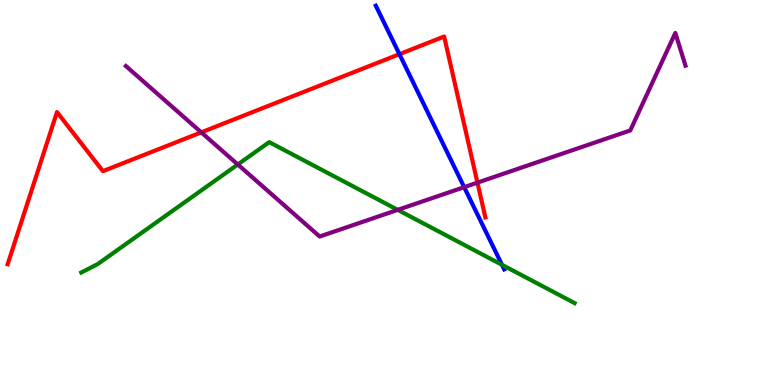[{'lines': ['blue', 'red'], 'intersections': [{'x': 5.15, 'y': 8.59}]}, {'lines': ['green', 'red'], 'intersections': []}, {'lines': ['purple', 'red'], 'intersections': [{'x': 2.6, 'y': 6.56}, {'x': 6.16, 'y': 5.26}]}, {'lines': ['blue', 'green'], 'intersections': [{'x': 6.48, 'y': 3.12}]}, {'lines': ['blue', 'purple'], 'intersections': [{'x': 5.99, 'y': 5.14}]}, {'lines': ['green', 'purple'], 'intersections': [{'x': 3.07, 'y': 5.73}, {'x': 5.13, 'y': 4.55}]}]